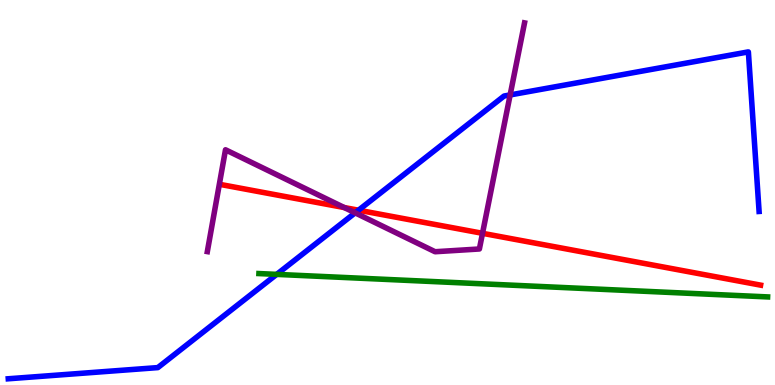[{'lines': ['blue', 'red'], 'intersections': [{'x': 4.63, 'y': 4.54}]}, {'lines': ['green', 'red'], 'intersections': []}, {'lines': ['purple', 'red'], 'intersections': [{'x': 4.44, 'y': 4.61}, {'x': 6.23, 'y': 3.94}]}, {'lines': ['blue', 'green'], 'intersections': [{'x': 3.57, 'y': 2.87}]}, {'lines': ['blue', 'purple'], 'intersections': [{'x': 4.58, 'y': 4.47}, {'x': 6.58, 'y': 7.53}]}, {'lines': ['green', 'purple'], 'intersections': []}]